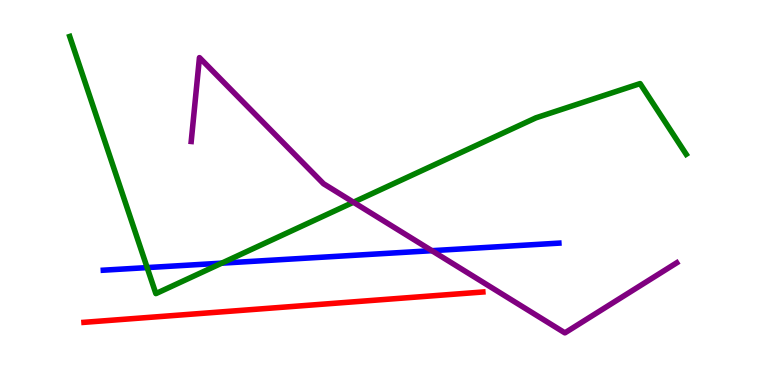[{'lines': ['blue', 'red'], 'intersections': []}, {'lines': ['green', 'red'], 'intersections': []}, {'lines': ['purple', 'red'], 'intersections': []}, {'lines': ['blue', 'green'], 'intersections': [{'x': 1.9, 'y': 3.05}, {'x': 2.86, 'y': 3.16}]}, {'lines': ['blue', 'purple'], 'intersections': [{'x': 5.57, 'y': 3.49}]}, {'lines': ['green', 'purple'], 'intersections': [{'x': 4.56, 'y': 4.75}]}]